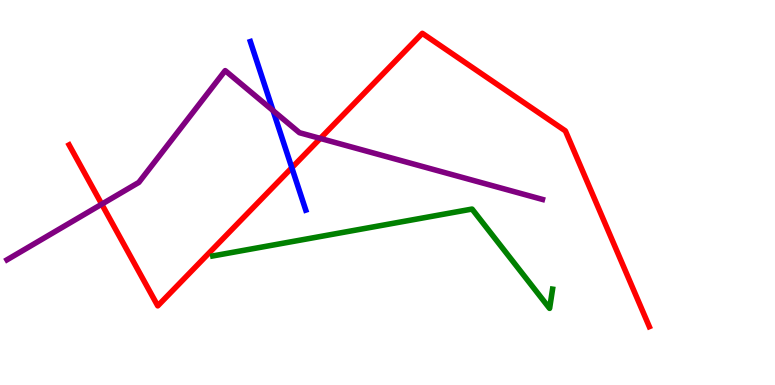[{'lines': ['blue', 'red'], 'intersections': [{'x': 3.77, 'y': 5.64}]}, {'lines': ['green', 'red'], 'intersections': []}, {'lines': ['purple', 'red'], 'intersections': [{'x': 1.31, 'y': 4.7}, {'x': 4.13, 'y': 6.4}]}, {'lines': ['blue', 'green'], 'intersections': []}, {'lines': ['blue', 'purple'], 'intersections': [{'x': 3.52, 'y': 7.13}]}, {'lines': ['green', 'purple'], 'intersections': []}]